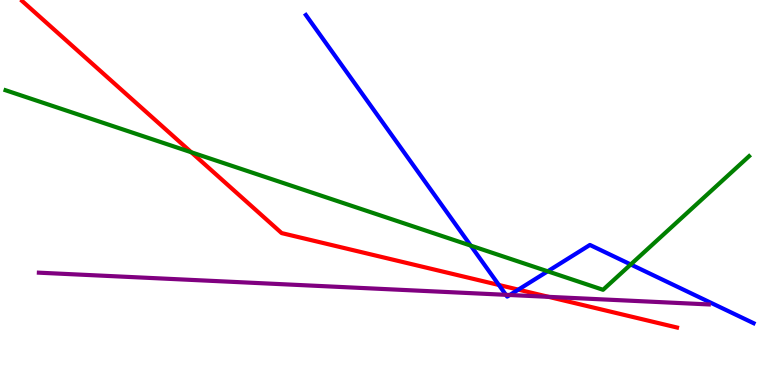[{'lines': ['blue', 'red'], 'intersections': [{'x': 6.44, 'y': 2.6}, {'x': 6.69, 'y': 2.48}]}, {'lines': ['green', 'red'], 'intersections': [{'x': 2.47, 'y': 6.04}]}, {'lines': ['purple', 'red'], 'intersections': [{'x': 7.08, 'y': 2.29}]}, {'lines': ['blue', 'green'], 'intersections': [{'x': 6.07, 'y': 3.62}, {'x': 7.07, 'y': 2.95}, {'x': 8.14, 'y': 3.13}]}, {'lines': ['blue', 'purple'], 'intersections': [{'x': 6.53, 'y': 2.34}, {'x': 6.58, 'y': 2.34}]}, {'lines': ['green', 'purple'], 'intersections': []}]